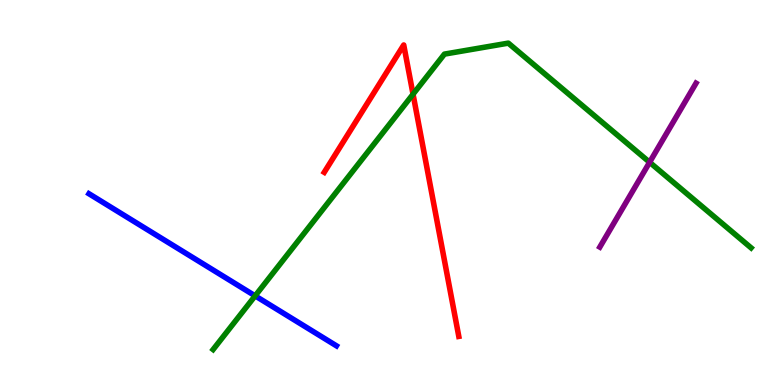[{'lines': ['blue', 'red'], 'intersections': []}, {'lines': ['green', 'red'], 'intersections': [{'x': 5.33, 'y': 7.55}]}, {'lines': ['purple', 'red'], 'intersections': []}, {'lines': ['blue', 'green'], 'intersections': [{'x': 3.29, 'y': 2.32}]}, {'lines': ['blue', 'purple'], 'intersections': []}, {'lines': ['green', 'purple'], 'intersections': [{'x': 8.38, 'y': 5.79}]}]